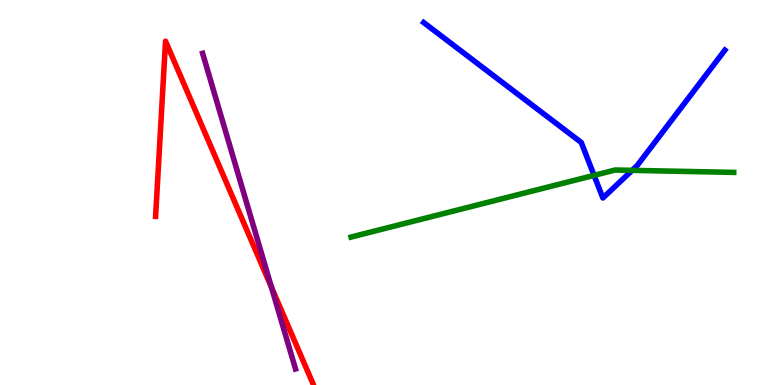[{'lines': ['blue', 'red'], 'intersections': []}, {'lines': ['green', 'red'], 'intersections': []}, {'lines': ['purple', 'red'], 'intersections': [{'x': 3.5, 'y': 2.54}]}, {'lines': ['blue', 'green'], 'intersections': [{'x': 7.67, 'y': 5.45}, {'x': 8.16, 'y': 5.58}]}, {'lines': ['blue', 'purple'], 'intersections': []}, {'lines': ['green', 'purple'], 'intersections': []}]